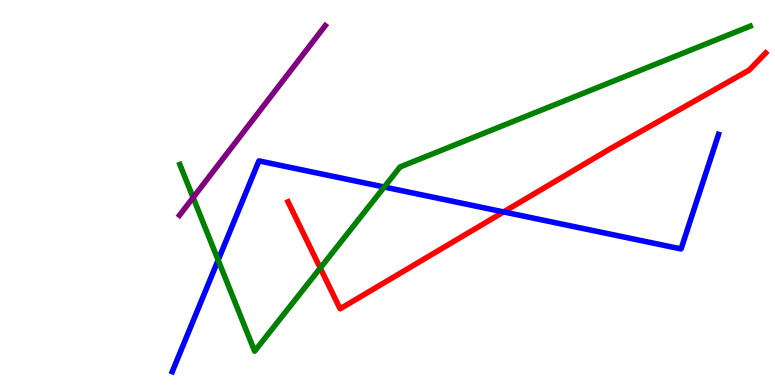[{'lines': ['blue', 'red'], 'intersections': [{'x': 6.5, 'y': 4.5}]}, {'lines': ['green', 'red'], 'intersections': [{'x': 4.13, 'y': 3.04}]}, {'lines': ['purple', 'red'], 'intersections': []}, {'lines': ['blue', 'green'], 'intersections': [{'x': 2.81, 'y': 3.24}, {'x': 4.96, 'y': 5.14}]}, {'lines': ['blue', 'purple'], 'intersections': []}, {'lines': ['green', 'purple'], 'intersections': [{'x': 2.49, 'y': 4.87}]}]